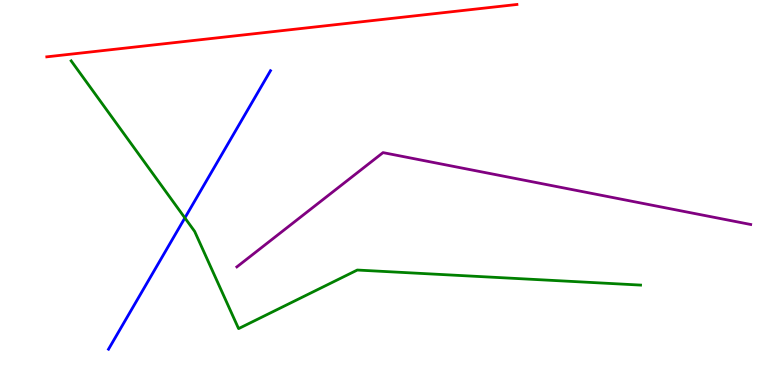[{'lines': ['blue', 'red'], 'intersections': []}, {'lines': ['green', 'red'], 'intersections': []}, {'lines': ['purple', 'red'], 'intersections': []}, {'lines': ['blue', 'green'], 'intersections': [{'x': 2.39, 'y': 4.34}]}, {'lines': ['blue', 'purple'], 'intersections': []}, {'lines': ['green', 'purple'], 'intersections': []}]